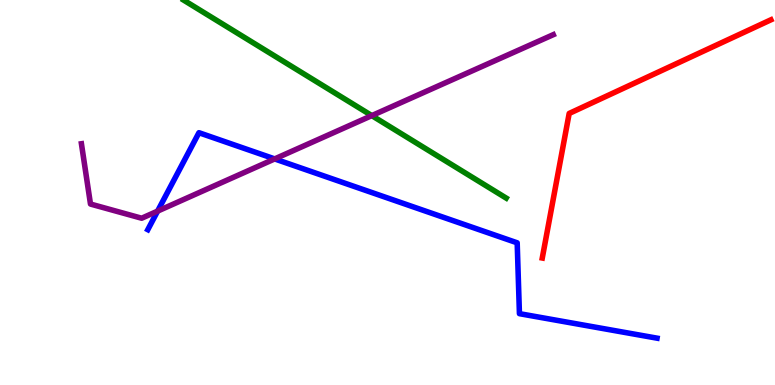[{'lines': ['blue', 'red'], 'intersections': []}, {'lines': ['green', 'red'], 'intersections': []}, {'lines': ['purple', 'red'], 'intersections': []}, {'lines': ['blue', 'green'], 'intersections': []}, {'lines': ['blue', 'purple'], 'intersections': [{'x': 2.03, 'y': 4.52}, {'x': 3.54, 'y': 5.87}]}, {'lines': ['green', 'purple'], 'intersections': [{'x': 4.8, 'y': 7.0}]}]